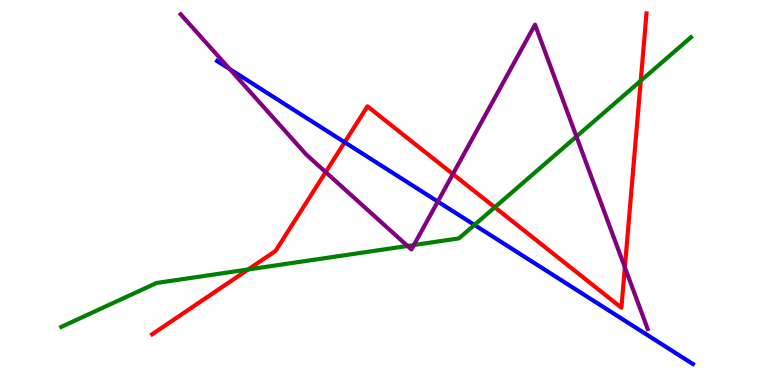[{'lines': ['blue', 'red'], 'intersections': [{'x': 4.45, 'y': 6.3}]}, {'lines': ['green', 'red'], 'intersections': [{'x': 3.2, 'y': 3.0}, {'x': 6.38, 'y': 4.62}, {'x': 8.27, 'y': 7.9}]}, {'lines': ['purple', 'red'], 'intersections': [{'x': 4.2, 'y': 5.53}, {'x': 5.84, 'y': 5.48}, {'x': 8.06, 'y': 3.06}]}, {'lines': ['blue', 'green'], 'intersections': [{'x': 6.12, 'y': 4.16}]}, {'lines': ['blue', 'purple'], 'intersections': [{'x': 2.96, 'y': 8.21}, {'x': 5.65, 'y': 4.76}]}, {'lines': ['green', 'purple'], 'intersections': [{'x': 5.26, 'y': 3.61}, {'x': 5.34, 'y': 3.64}, {'x': 7.44, 'y': 6.45}]}]